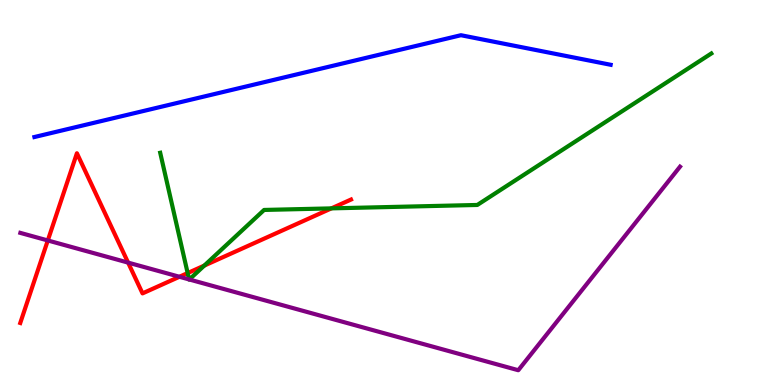[{'lines': ['blue', 'red'], 'intersections': []}, {'lines': ['green', 'red'], 'intersections': [{'x': 2.42, 'y': 2.91}, {'x': 2.64, 'y': 3.1}, {'x': 4.28, 'y': 4.59}]}, {'lines': ['purple', 'red'], 'intersections': [{'x': 0.617, 'y': 3.75}, {'x': 1.65, 'y': 3.18}, {'x': 2.32, 'y': 2.81}]}, {'lines': ['blue', 'green'], 'intersections': []}, {'lines': ['blue', 'purple'], 'intersections': []}, {'lines': ['green', 'purple'], 'intersections': [{'x': 2.44, 'y': 2.74}, {'x': 2.44, 'y': 2.74}]}]